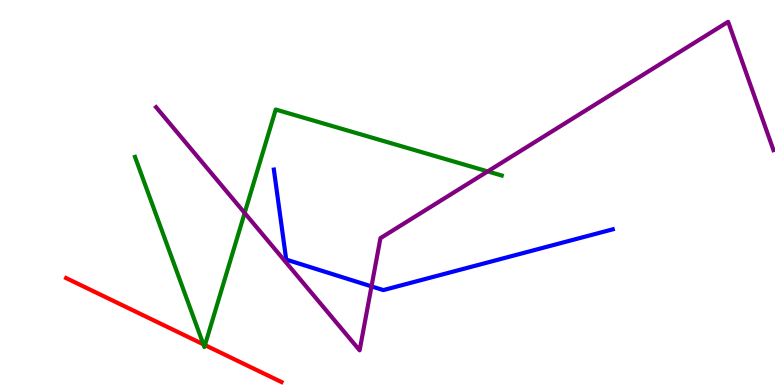[{'lines': ['blue', 'red'], 'intersections': []}, {'lines': ['green', 'red'], 'intersections': [{'x': 2.62, 'y': 1.06}, {'x': 2.64, 'y': 1.04}]}, {'lines': ['purple', 'red'], 'intersections': []}, {'lines': ['blue', 'green'], 'intersections': []}, {'lines': ['blue', 'purple'], 'intersections': [{'x': 4.79, 'y': 2.56}]}, {'lines': ['green', 'purple'], 'intersections': [{'x': 3.16, 'y': 4.47}, {'x': 6.29, 'y': 5.55}]}]